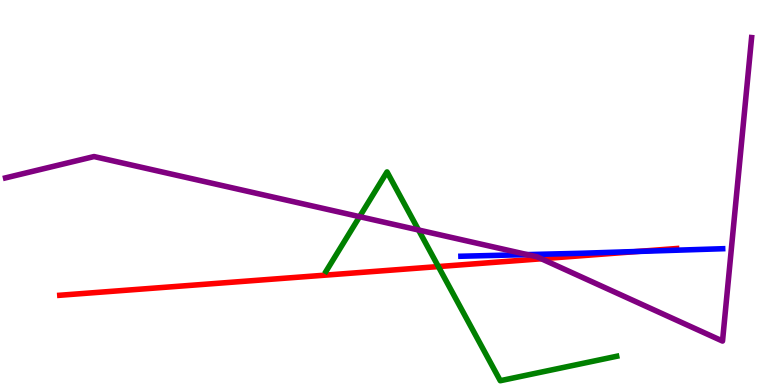[{'lines': ['blue', 'red'], 'intersections': [{'x': 8.23, 'y': 3.47}]}, {'lines': ['green', 'red'], 'intersections': [{'x': 5.66, 'y': 3.08}]}, {'lines': ['purple', 'red'], 'intersections': [{'x': 6.99, 'y': 3.28}]}, {'lines': ['blue', 'green'], 'intersections': []}, {'lines': ['blue', 'purple'], 'intersections': [{'x': 6.8, 'y': 3.39}]}, {'lines': ['green', 'purple'], 'intersections': [{'x': 4.64, 'y': 4.37}, {'x': 5.4, 'y': 4.03}]}]